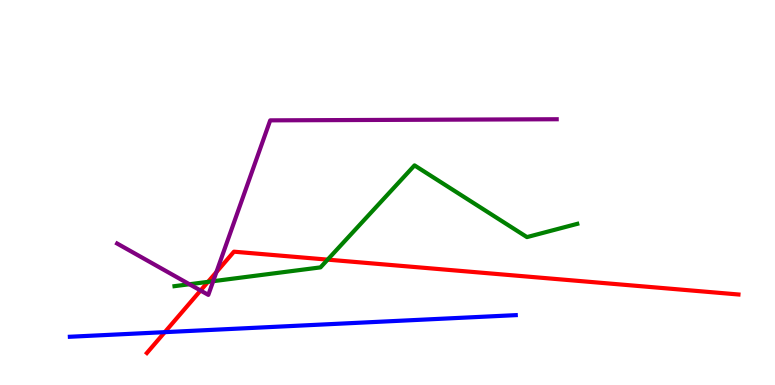[{'lines': ['blue', 'red'], 'intersections': [{'x': 2.13, 'y': 1.37}]}, {'lines': ['green', 'red'], 'intersections': [{'x': 2.68, 'y': 2.68}, {'x': 4.23, 'y': 3.26}]}, {'lines': ['purple', 'red'], 'intersections': [{'x': 2.59, 'y': 2.45}, {'x': 2.79, 'y': 2.93}]}, {'lines': ['blue', 'green'], 'intersections': []}, {'lines': ['blue', 'purple'], 'intersections': []}, {'lines': ['green', 'purple'], 'intersections': [{'x': 2.44, 'y': 2.62}, {'x': 2.75, 'y': 2.7}]}]